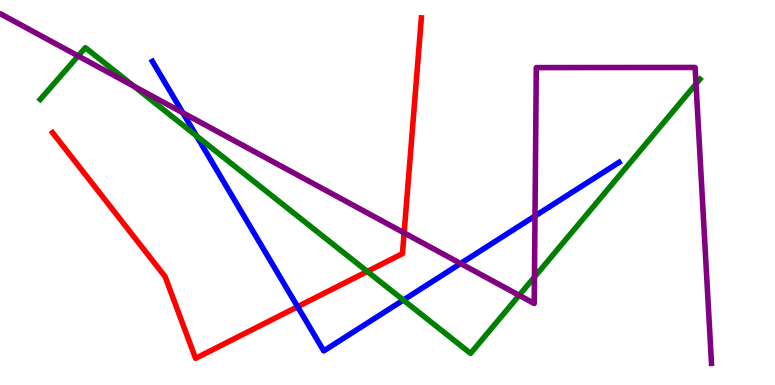[{'lines': ['blue', 'red'], 'intersections': [{'x': 3.84, 'y': 2.03}]}, {'lines': ['green', 'red'], 'intersections': [{'x': 4.74, 'y': 2.95}]}, {'lines': ['purple', 'red'], 'intersections': [{'x': 5.21, 'y': 3.95}]}, {'lines': ['blue', 'green'], 'intersections': [{'x': 2.54, 'y': 6.47}, {'x': 5.2, 'y': 2.21}]}, {'lines': ['blue', 'purple'], 'intersections': [{'x': 2.36, 'y': 7.07}, {'x': 5.94, 'y': 3.16}, {'x': 6.9, 'y': 4.39}]}, {'lines': ['green', 'purple'], 'intersections': [{'x': 1.01, 'y': 8.55}, {'x': 1.73, 'y': 7.76}, {'x': 6.7, 'y': 2.33}, {'x': 6.9, 'y': 2.8}, {'x': 8.98, 'y': 7.82}]}]